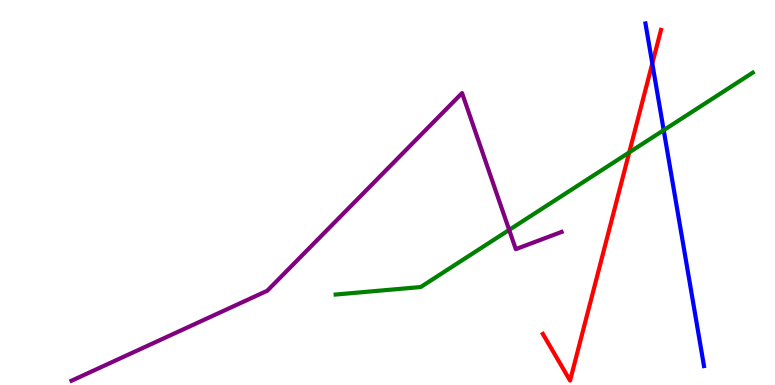[{'lines': ['blue', 'red'], 'intersections': [{'x': 8.42, 'y': 8.35}]}, {'lines': ['green', 'red'], 'intersections': [{'x': 8.12, 'y': 6.04}]}, {'lines': ['purple', 'red'], 'intersections': []}, {'lines': ['blue', 'green'], 'intersections': [{'x': 8.56, 'y': 6.62}]}, {'lines': ['blue', 'purple'], 'intersections': []}, {'lines': ['green', 'purple'], 'intersections': [{'x': 6.57, 'y': 4.03}]}]